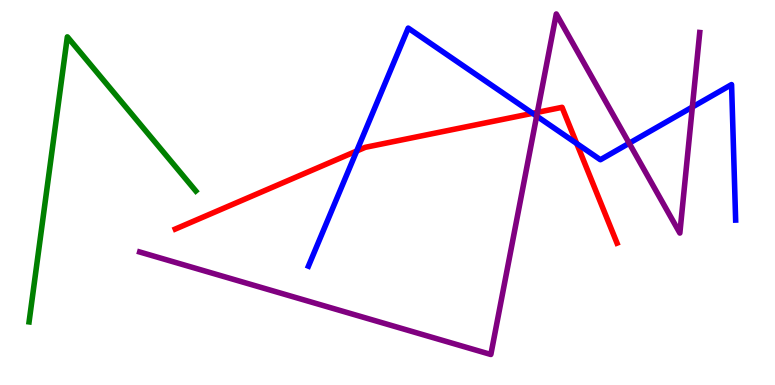[{'lines': ['blue', 'red'], 'intersections': [{'x': 4.6, 'y': 6.08}, {'x': 6.87, 'y': 7.06}, {'x': 7.44, 'y': 6.27}]}, {'lines': ['green', 'red'], 'intersections': []}, {'lines': ['purple', 'red'], 'intersections': [{'x': 6.93, 'y': 7.08}]}, {'lines': ['blue', 'green'], 'intersections': []}, {'lines': ['blue', 'purple'], 'intersections': [{'x': 6.92, 'y': 6.98}, {'x': 8.12, 'y': 6.28}, {'x': 8.93, 'y': 7.22}]}, {'lines': ['green', 'purple'], 'intersections': []}]